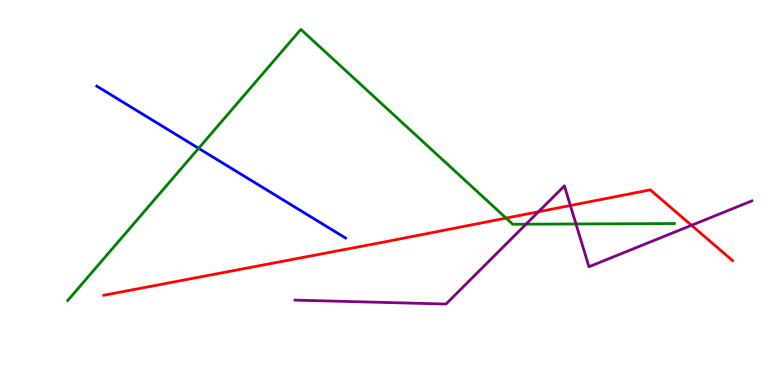[{'lines': ['blue', 'red'], 'intersections': []}, {'lines': ['green', 'red'], 'intersections': [{'x': 6.53, 'y': 4.33}]}, {'lines': ['purple', 'red'], 'intersections': [{'x': 6.95, 'y': 4.5}, {'x': 7.36, 'y': 4.66}, {'x': 8.92, 'y': 4.15}]}, {'lines': ['blue', 'green'], 'intersections': [{'x': 2.56, 'y': 6.15}]}, {'lines': ['blue', 'purple'], 'intersections': []}, {'lines': ['green', 'purple'], 'intersections': [{'x': 6.79, 'y': 4.18}, {'x': 7.43, 'y': 4.18}]}]